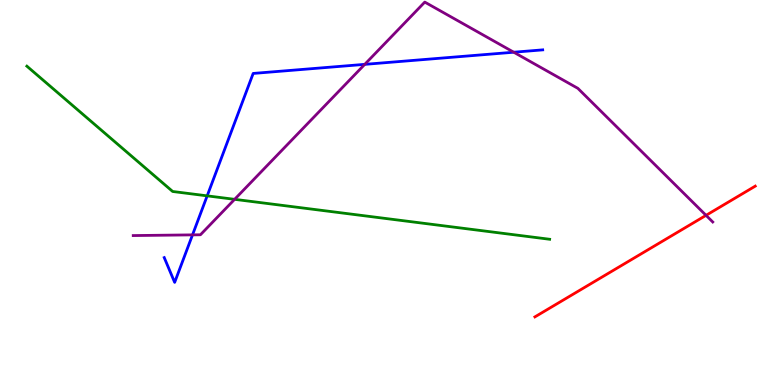[{'lines': ['blue', 'red'], 'intersections': []}, {'lines': ['green', 'red'], 'intersections': []}, {'lines': ['purple', 'red'], 'intersections': [{'x': 9.11, 'y': 4.41}]}, {'lines': ['blue', 'green'], 'intersections': [{'x': 2.67, 'y': 4.91}]}, {'lines': ['blue', 'purple'], 'intersections': [{'x': 2.48, 'y': 3.9}, {'x': 4.71, 'y': 8.33}, {'x': 6.63, 'y': 8.64}]}, {'lines': ['green', 'purple'], 'intersections': [{'x': 3.03, 'y': 4.82}]}]